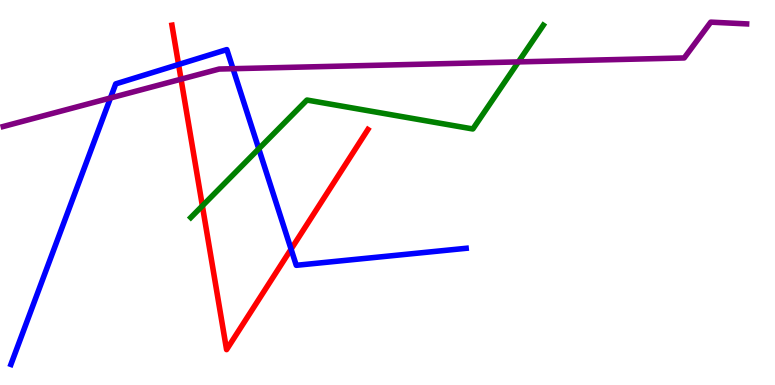[{'lines': ['blue', 'red'], 'intersections': [{'x': 2.3, 'y': 8.32}, {'x': 3.76, 'y': 3.53}]}, {'lines': ['green', 'red'], 'intersections': [{'x': 2.61, 'y': 4.65}]}, {'lines': ['purple', 'red'], 'intersections': [{'x': 2.34, 'y': 7.94}]}, {'lines': ['blue', 'green'], 'intersections': [{'x': 3.34, 'y': 6.14}]}, {'lines': ['blue', 'purple'], 'intersections': [{'x': 1.43, 'y': 7.46}, {'x': 3.01, 'y': 8.22}]}, {'lines': ['green', 'purple'], 'intersections': [{'x': 6.69, 'y': 8.39}]}]